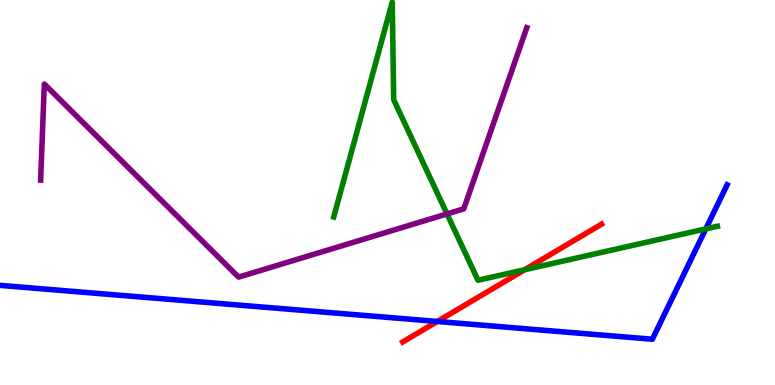[{'lines': ['blue', 'red'], 'intersections': [{'x': 5.64, 'y': 1.65}]}, {'lines': ['green', 'red'], 'intersections': [{'x': 6.77, 'y': 2.99}]}, {'lines': ['purple', 'red'], 'intersections': []}, {'lines': ['blue', 'green'], 'intersections': [{'x': 9.11, 'y': 4.05}]}, {'lines': ['blue', 'purple'], 'intersections': []}, {'lines': ['green', 'purple'], 'intersections': [{'x': 5.77, 'y': 4.44}]}]